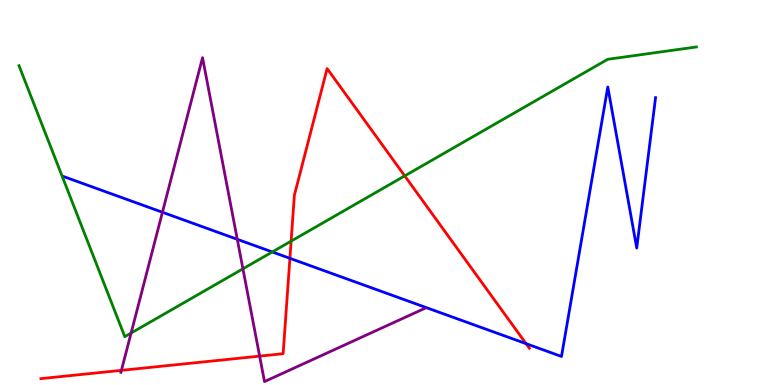[{'lines': ['blue', 'red'], 'intersections': [{'x': 3.74, 'y': 3.29}, {'x': 6.79, 'y': 1.07}]}, {'lines': ['green', 'red'], 'intersections': [{'x': 3.76, 'y': 3.74}, {'x': 5.22, 'y': 5.43}]}, {'lines': ['purple', 'red'], 'intersections': [{'x': 1.57, 'y': 0.381}, {'x': 3.35, 'y': 0.75}]}, {'lines': ['blue', 'green'], 'intersections': [{'x': 3.51, 'y': 3.46}]}, {'lines': ['blue', 'purple'], 'intersections': [{'x': 2.1, 'y': 4.49}, {'x': 3.06, 'y': 3.78}]}, {'lines': ['green', 'purple'], 'intersections': [{'x': 1.69, 'y': 1.35}, {'x': 3.13, 'y': 3.02}]}]